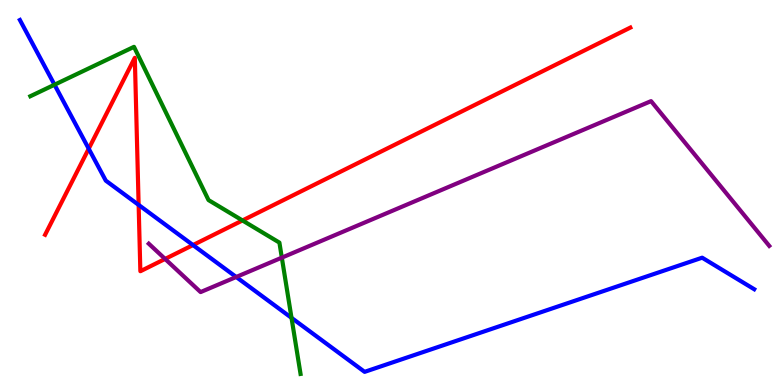[{'lines': ['blue', 'red'], 'intersections': [{'x': 1.14, 'y': 6.14}, {'x': 1.79, 'y': 4.68}, {'x': 2.49, 'y': 3.63}]}, {'lines': ['green', 'red'], 'intersections': [{'x': 3.13, 'y': 4.27}]}, {'lines': ['purple', 'red'], 'intersections': [{'x': 2.13, 'y': 3.27}]}, {'lines': ['blue', 'green'], 'intersections': [{'x': 0.703, 'y': 7.8}, {'x': 3.76, 'y': 1.74}]}, {'lines': ['blue', 'purple'], 'intersections': [{'x': 3.05, 'y': 2.81}]}, {'lines': ['green', 'purple'], 'intersections': [{'x': 3.64, 'y': 3.31}]}]